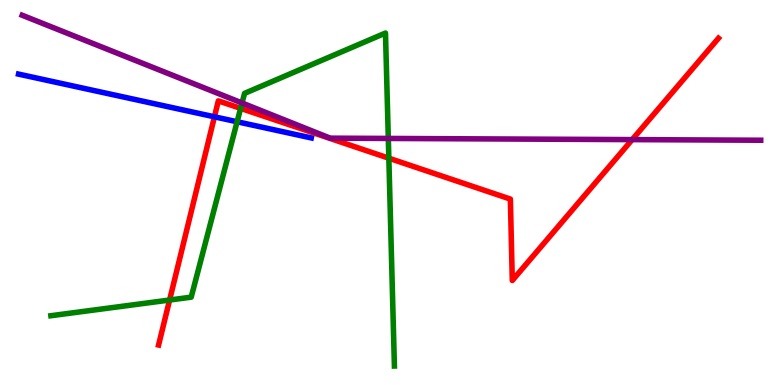[{'lines': ['blue', 'red'], 'intersections': [{'x': 2.77, 'y': 6.97}]}, {'lines': ['green', 'red'], 'intersections': [{'x': 2.19, 'y': 2.21}, {'x': 3.1, 'y': 7.19}, {'x': 5.02, 'y': 5.89}]}, {'lines': ['purple', 'red'], 'intersections': [{'x': 8.16, 'y': 6.37}]}, {'lines': ['blue', 'green'], 'intersections': [{'x': 3.06, 'y': 6.84}]}, {'lines': ['blue', 'purple'], 'intersections': []}, {'lines': ['green', 'purple'], 'intersections': [{'x': 3.12, 'y': 7.33}, {'x': 5.01, 'y': 6.4}]}]